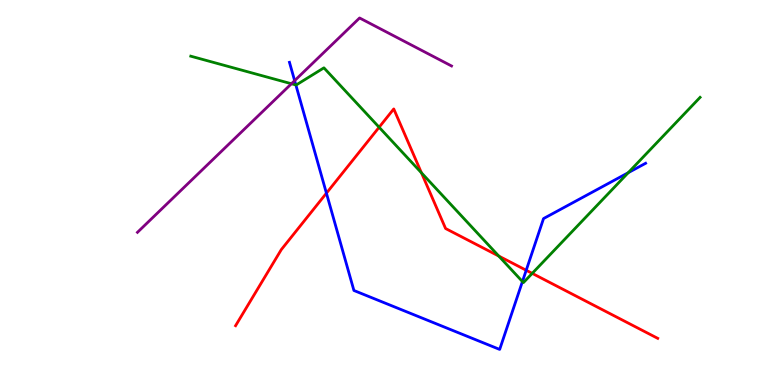[{'lines': ['blue', 'red'], 'intersections': [{'x': 4.21, 'y': 4.98}, {'x': 6.79, 'y': 2.98}]}, {'lines': ['green', 'red'], 'intersections': [{'x': 4.89, 'y': 6.69}, {'x': 5.44, 'y': 5.51}, {'x': 6.44, 'y': 3.35}, {'x': 6.87, 'y': 2.9}]}, {'lines': ['purple', 'red'], 'intersections': []}, {'lines': ['blue', 'green'], 'intersections': [{'x': 3.82, 'y': 7.79}, {'x': 6.74, 'y': 2.69}, {'x': 8.11, 'y': 5.51}]}, {'lines': ['blue', 'purple'], 'intersections': [{'x': 3.8, 'y': 7.91}]}, {'lines': ['green', 'purple'], 'intersections': [{'x': 3.76, 'y': 7.82}]}]